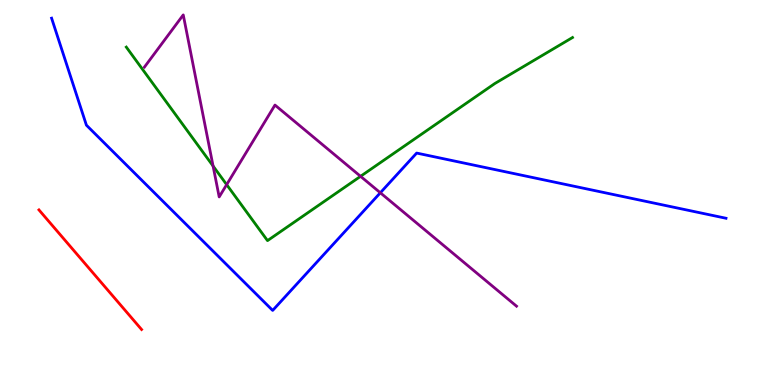[{'lines': ['blue', 'red'], 'intersections': []}, {'lines': ['green', 'red'], 'intersections': []}, {'lines': ['purple', 'red'], 'intersections': []}, {'lines': ['blue', 'green'], 'intersections': []}, {'lines': ['blue', 'purple'], 'intersections': [{'x': 4.91, 'y': 4.99}]}, {'lines': ['green', 'purple'], 'intersections': [{'x': 2.75, 'y': 5.69}, {'x': 2.92, 'y': 5.2}, {'x': 4.65, 'y': 5.42}]}]